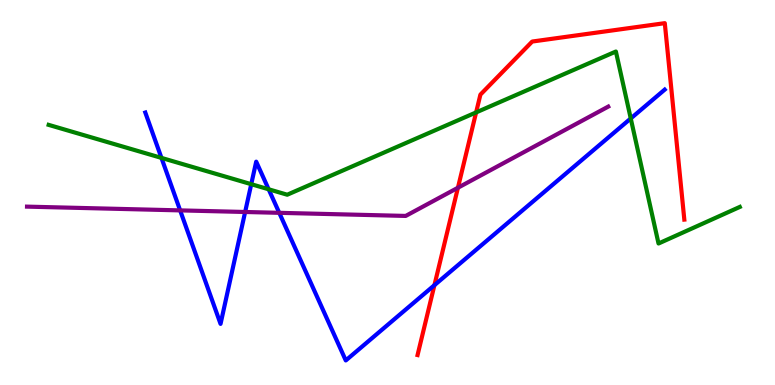[{'lines': ['blue', 'red'], 'intersections': [{'x': 5.61, 'y': 2.59}]}, {'lines': ['green', 'red'], 'intersections': [{'x': 6.14, 'y': 7.08}]}, {'lines': ['purple', 'red'], 'intersections': [{'x': 5.91, 'y': 5.12}]}, {'lines': ['blue', 'green'], 'intersections': [{'x': 2.08, 'y': 5.9}, {'x': 3.24, 'y': 5.22}, {'x': 3.47, 'y': 5.08}, {'x': 8.14, 'y': 6.92}]}, {'lines': ['blue', 'purple'], 'intersections': [{'x': 2.32, 'y': 4.54}, {'x': 3.16, 'y': 4.49}, {'x': 3.6, 'y': 4.47}]}, {'lines': ['green', 'purple'], 'intersections': []}]